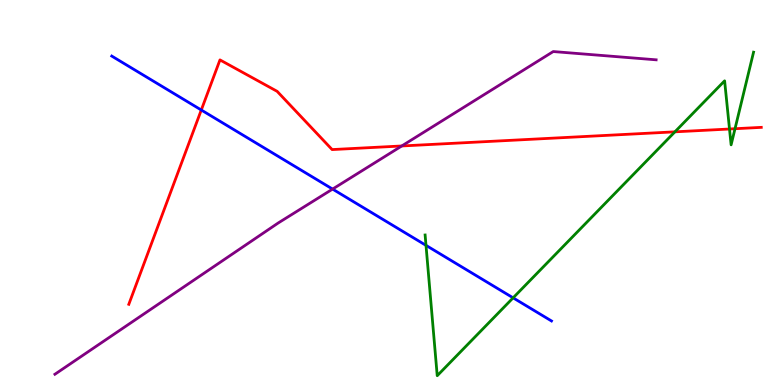[{'lines': ['blue', 'red'], 'intersections': [{'x': 2.6, 'y': 7.14}]}, {'lines': ['green', 'red'], 'intersections': [{'x': 8.71, 'y': 6.58}, {'x': 9.41, 'y': 6.65}, {'x': 9.48, 'y': 6.66}]}, {'lines': ['purple', 'red'], 'intersections': [{'x': 5.18, 'y': 6.21}]}, {'lines': ['blue', 'green'], 'intersections': [{'x': 5.5, 'y': 3.63}, {'x': 6.62, 'y': 2.26}]}, {'lines': ['blue', 'purple'], 'intersections': [{'x': 4.29, 'y': 5.09}]}, {'lines': ['green', 'purple'], 'intersections': []}]